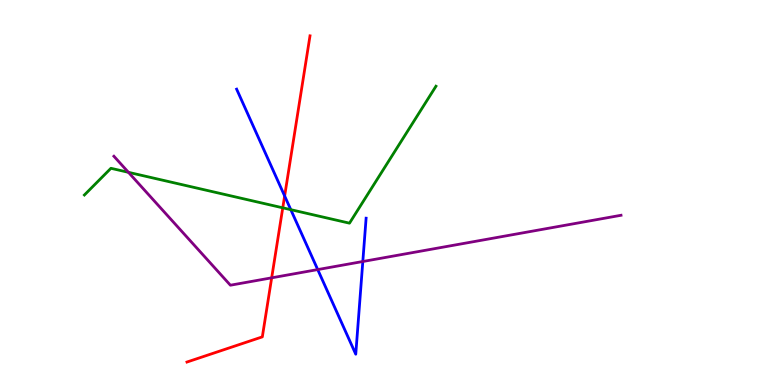[{'lines': ['blue', 'red'], 'intersections': [{'x': 3.67, 'y': 4.91}]}, {'lines': ['green', 'red'], 'intersections': [{'x': 3.65, 'y': 4.6}]}, {'lines': ['purple', 'red'], 'intersections': [{'x': 3.51, 'y': 2.78}]}, {'lines': ['blue', 'green'], 'intersections': [{'x': 3.75, 'y': 4.55}]}, {'lines': ['blue', 'purple'], 'intersections': [{'x': 4.1, 'y': 3.0}, {'x': 4.68, 'y': 3.21}]}, {'lines': ['green', 'purple'], 'intersections': [{'x': 1.66, 'y': 5.52}]}]